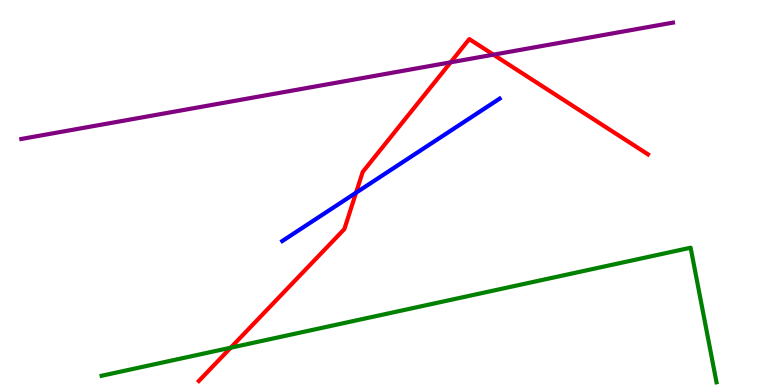[{'lines': ['blue', 'red'], 'intersections': [{'x': 4.59, 'y': 4.99}]}, {'lines': ['green', 'red'], 'intersections': [{'x': 2.98, 'y': 0.969}]}, {'lines': ['purple', 'red'], 'intersections': [{'x': 5.82, 'y': 8.38}, {'x': 6.37, 'y': 8.58}]}, {'lines': ['blue', 'green'], 'intersections': []}, {'lines': ['blue', 'purple'], 'intersections': []}, {'lines': ['green', 'purple'], 'intersections': []}]